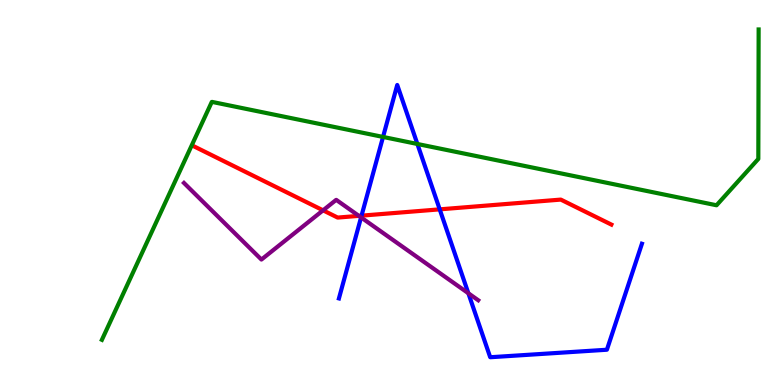[{'lines': ['blue', 'red'], 'intersections': [{'x': 4.67, 'y': 4.4}, {'x': 5.67, 'y': 4.56}]}, {'lines': ['green', 'red'], 'intersections': []}, {'lines': ['purple', 'red'], 'intersections': [{'x': 4.17, 'y': 4.54}, {'x': 4.63, 'y': 4.39}]}, {'lines': ['blue', 'green'], 'intersections': [{'x': 4.94, 'y': 6.44}, {'x': 5.39, 'y': 6.26}]}, {'lines': ['blue', 'purple'], 'intersections': [{'x': 4.66, 'y': 4.35}, {'x': 6.04, 'y': 2.38}]}, {'lines': ['green', 'purple'], 'intersections': []}]